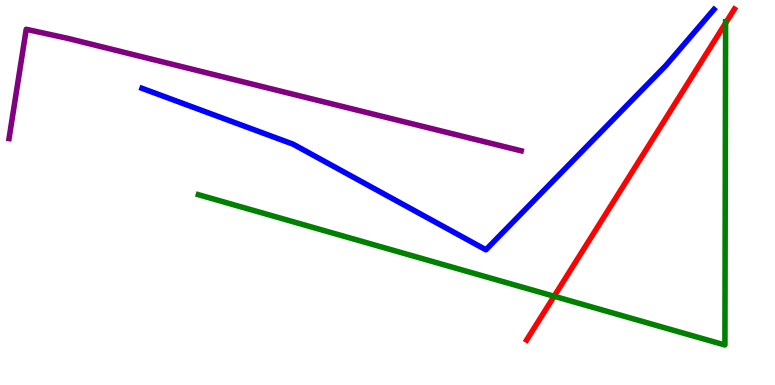[{'lines': ['blue', 'red'], 'intersections': []}, {'lines': ['green', 'red'], 'intersections': [{'x': 7.15, 'y': 2.31}, {'x': 9.36, 'y': 9.4}]}, {'lines': ['purple', 'red'], 'intersections': []}, {'lines': ['blue', 'green'], 'intersections': []}, {'lines': ['blue', 'purple'], 'intersections': []}, {'lines': ['green', 'purple'], 'intersections': []}]